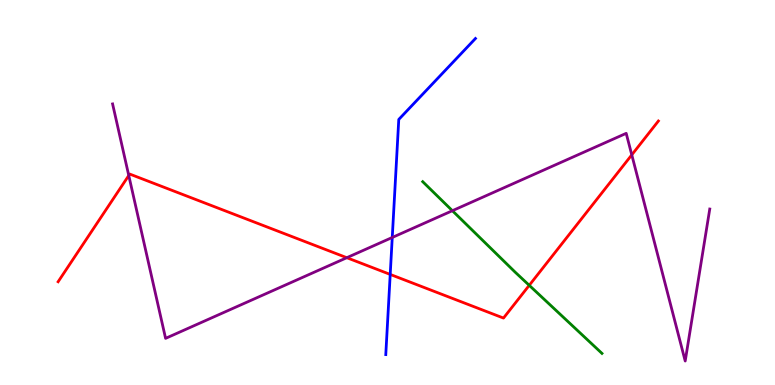[{'lines': ['blue', 'red'], 'intersections': [{'x': 5.03, 'y': 2.87}]}, {'lines': ['green', 'red'], 'intersections': [{'x': 6.83, 'y': 2.59}]}, {'lines': ['purple', 'red'], 'intersections': [{'x': 1.66, 'y': 5.44}, {'x': 4.48, 'y': 3.31}, {'x': 8.15, 'y': 5.98}]}, {'lines': ['blue', 'green'], 'intersections': []}, {'lines': ['blue', 'purple'], 'intersections': [{'x': 5.06, 'y': 3.83}]}, {'lines': ['green', 'purple'], 'intersections': [{'x': 5.84, 'y': 4.53}]}]